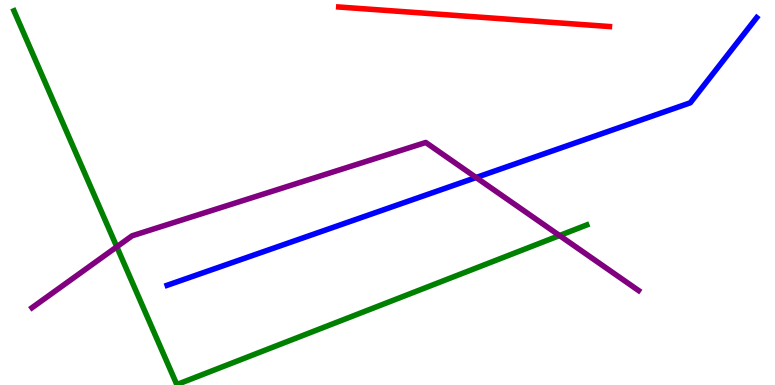[{'lines': ['blue', 'red'], 'intersections': []}, {'lines': ['green', 'red'], 'intersections': []}, {'lines': ['purple', 'red'], 'intersections': []}, {'lines': ['blue', 'green'], 'intersections': []}, {'lines': ['blue', 'purple'], 'intersections': [{'x': 6.14, 'y': 5.39}]}, {'lines': ['green', 'purple'], 'intersections': [{'x': 1.51, 'y': 3.59}, {'x': 7.22, 'y': 3.88}]}]